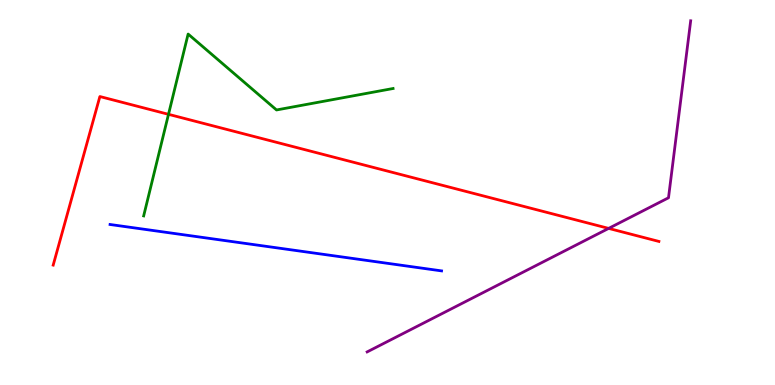[{'lines': ['blue', 'red'], 'intersections': []}, {'lines': ['green', 'red'], 'intersections': [{'x': 2.17, 'y': 7.03}]}, {'lines': ['purple', 'red'], 'intersections': [{'x': 7.85, 'y': 4.07}]}, {'lines': ['blue', 'green'], 'intersections': []}, {'lines': ['blue', 'purple'], 'intersections': []}, {'lines': ['green', 'purple'], 'intersections': []}]